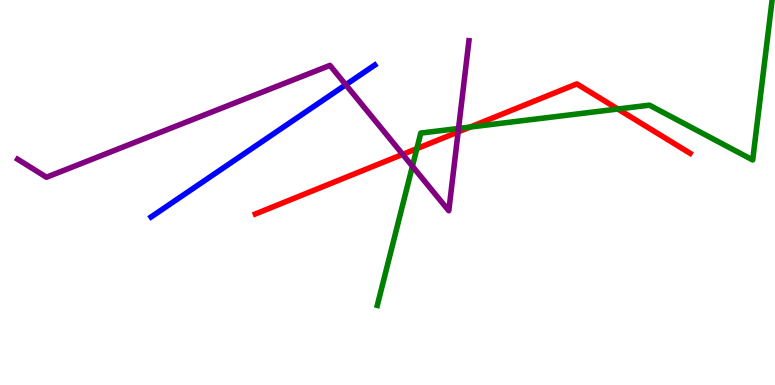[{'lines': ['blue', 'red'], 'intersections': []}, {'lines': ['green', 'red'], 'intersections': [{'x': 5.38, 'y': 6.14}, {'x': 6.07, 'y': 6.7}, {'x': 7.97, 'y': 7.17}]}, {'lines': ['purple', 'red'], 'intersections': [{'x': 5.2, 'y': 5.99}, {'x': 5.91, 'y': 6.57}]}, {'lines': ['blue', 'green'], 'intersections': []}, {'lines': ['blue', 'purple'], 'intersections': [{'x': 4.46, 'y': 7.8}]}, {'lines': ['green', 'purple'], 'intersections': [{'x': 5.32, 'y': 5.68}, {'x': 5.92, 'y': 6.66}]}]